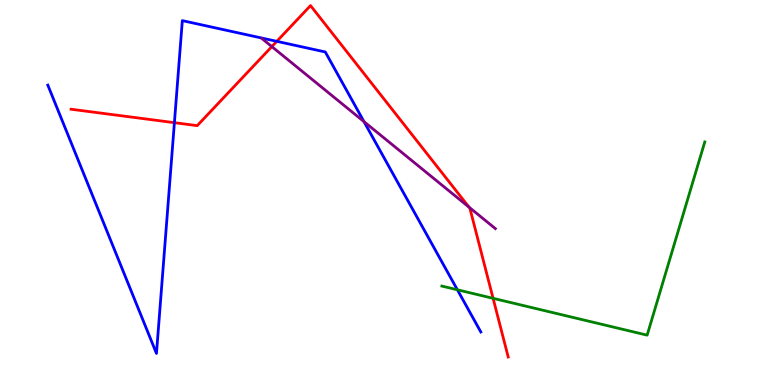[{'lines': ['blue', 'red'], 'intersections': [{'x': 2.25, 'y': 6.81}, {'x': 3.57, 'y': 8.93}]}, {'lines': ['green', 'red'], 'intersections': [{'x': 6.36, 'y': 2.25}]}, {'lines': ['purple', 'red'], 'intersections': [{'x': 3.51, 'y': 8.79}, {'x': 6.05, 'y': 4.62}]}, {'lines': ['blue', 'green'], 'intersections': [{'x': 5.9, 'y': 2.47}]}, {'lines': ['blue', 'purple'], 'intersections': [{'x': 4.7, 'y': 6.84}]}, {'lines': ['green', 'purple'], 'intersections': []}]